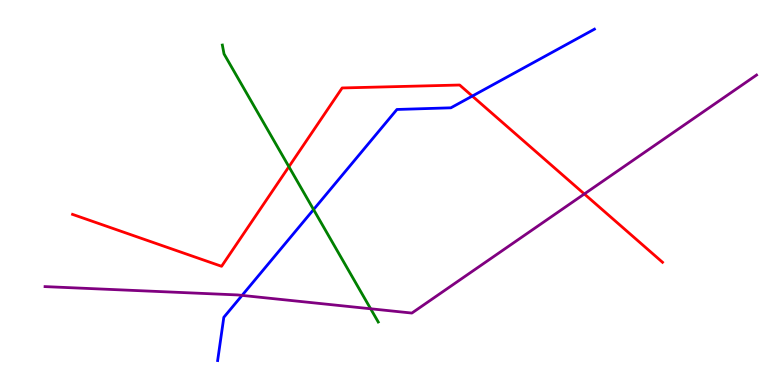[{'lines': ['blue', 'red'], 'intersections': [{'x': 6.09, 'y': 7.5}]}, {'lines': ['green', 'red'], 'intersections': [{'x': 3.73, 'y': 5.67}]}, {'lines': ['purple', 'red'], 'intersections': [{'x': 7.54, 'y': 4.96}]}, {'lines': ['blue', 'green'], 'intersections': [{'x': 4.05, 'y': 4.56}]}, {'lines': ['blue', 'purple'], 'intersections': [{'x': 3.12, 'y': 2.33}]}, {'lines': ['green', 'purple'], 'intersections': [{'x': 4.78, 'y': 1.98}]}]